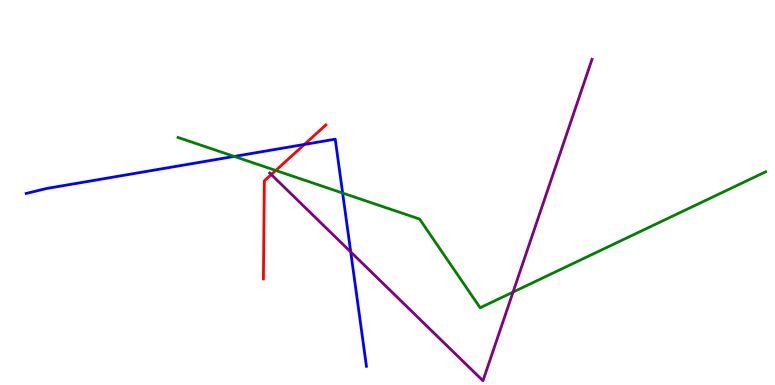[{'lines': ['blue', 'red'], 'intersections': [{'x': 3.93, 'y': 6.25}]}, {'lines': ['green', 'red'], 'intersections': [{'x': 3.56, 'y': 5.57}]}, {'lines': ['purple', 'red'], 'intersections': [{'x': 3.5, 'y': 5.47}]}, {'lines': ['blue', 'green'], 'intersections': [{'x': 3.02, 'y': 5.94}, {'x': 4.42, 'y': 4.99}]}, {'lines': ['blue', 'purple'], 'intersections': [{'x': 4.53, 'y': 3.46}]}, {'lines': ['green', 'purple'], 'intersections': [{'x': 6.62, 'y': 2.41}]}]